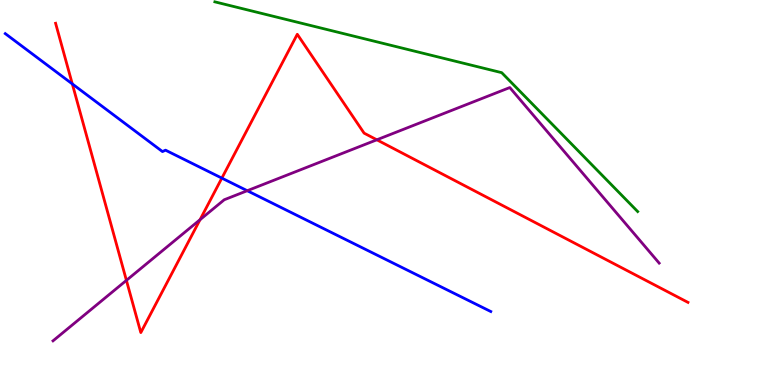[{'lines': ['blue', 'red'], 'intersections': [{'x': 0.933, 'y': 7.82}, {'x': 2.86, 'y': 5.37}]}, {'lines': ['green', 'red'], 'intersections': []}, {'lines': ['purple', 'red'], 'intersections': [{'x': 1.63, 'y': 2.72}, {'x': 2.58, 'y': 4.29}, {'x': 4.86, 'y': 6.37}]}, {'lines': ['blue', 'green'], 'intersections': []}, {'lines': ['blue', 'purple'], 'intersections': [{'x': 3.19, 'y': 5.05}]}, {'lines': ['green', 'purple'], 'intersections': []}]